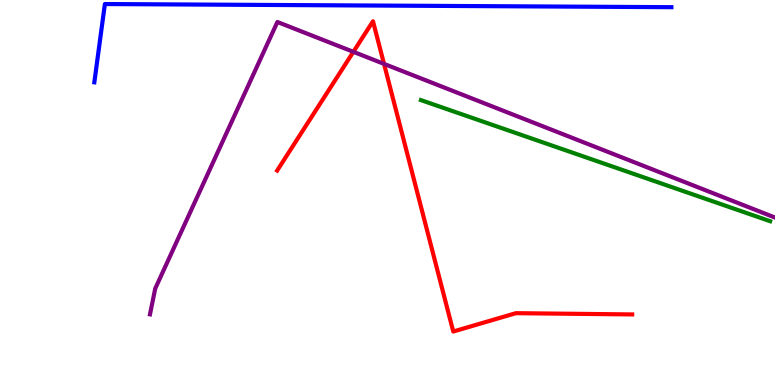[{'lines': ['blue', 'red'], 'intersections': []}, {'lines': ['green', 'red'], 'intersections': []}, {'lines': ['purple', 'red'], 'intersections': [{'x': 4.56, 'y': 8.65}, {'x': 4.96, 'y': 8.34}]}, {'lines': ['blue', 'green'], 'intersections': []}, {'lines': ['blue', 'purple'], 'intersections': []}, {'lines': ['green', 'purple'], 'intersections': []}]